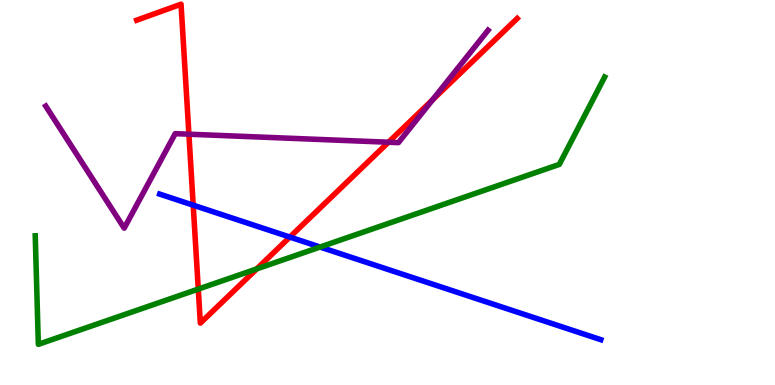[{'lines': ['blue', 'red'], 'intersections': [{'x': 2.49, 'y': 4.67}, {'x': 3.74, 'y': 3.84}]}, {'lines': ['green', 'red'], 'intersections': [{'x': 2.56, 'y': 2.49}, {'x': 3.31, 'y': 3.02}]}, {'lines': ['purple', 'red'], 'intersections': [{'x': 2.44, 'y': 6.51}, {'x': 5.01, 'y': 6.31}, {'x': 5.58, 'y': 7.41}]}, {'lines': ['blue', 'green'], 'intersections': [{'x': 4.13, 'y': 3.58}]}, {'lines': ['blue', 'purple'], 'intersections': []}, {'lines': ['green', 'purple'], 'intersections': []}]